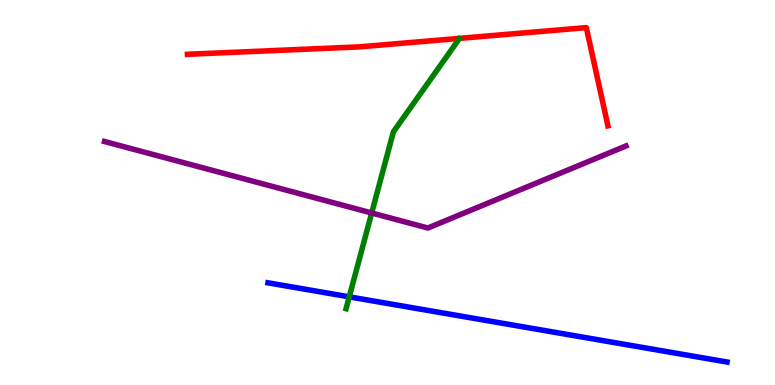[{'lines': ['blue', 'red'], 'intersections': []}, {'lines': ['green', 'red'], 'intersections': []}, {'lines': ['purple', 'red'], 'intersections': []}, {'lines': ['blue', 'green'], 'intersections': [{'x': 4.51, 'y': 2.29}]}, {'lines': ['blue', 'purple'], 'intersections': []}, {'lines': ['green', 'purple'], 'intersections': [{'x': 4.8, 'y': 4.47}]}]